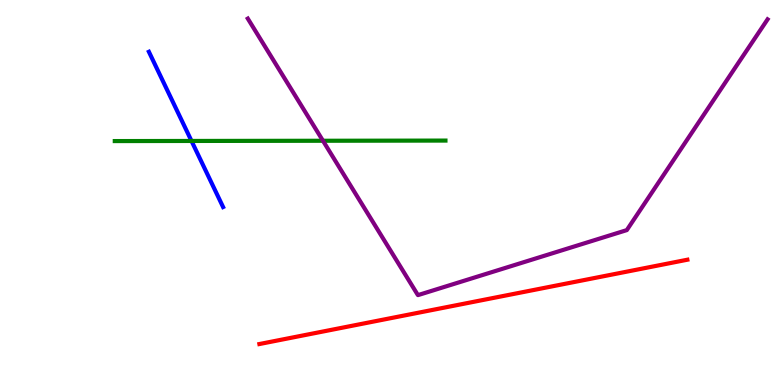[{'lines': ['blue', 'red'], 'intersections': []}, {'lines': ['green', 'red'], 'intersections': []}, {'lines': ['purple', 'red'], 'intersections': []}, {'lines': ['blue', 'green'], 'intersections': [{'x': 2.47, 'y': 6.34}]}, {'lines': ['blue', 'purple'], 'intersections': []}, {'lines': ['green', 'purple'], 'intersections': [{'x': 4.17, 'y': 6.34}]}]